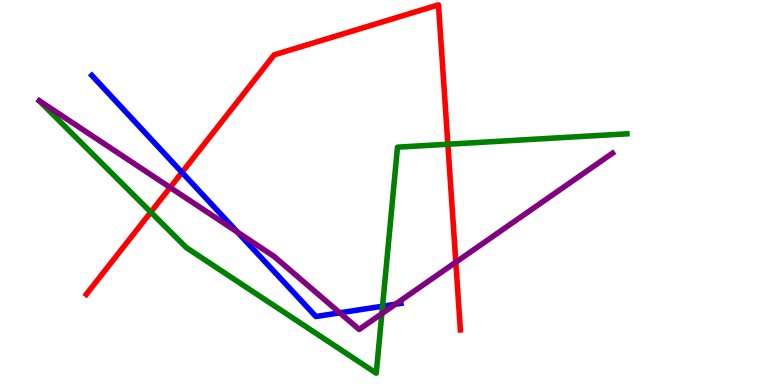[{'lines': ['blue', 'red'], 'intersections': [{'x': 2.35, 'y': 5.52}]}, {'lines': ['green', 'red'], 'intersections': [{'x': 1.95, 'y': 4.49}, {'x': 5.78, 'y': 6.25}]}, {'lines': ['purple', 'red'], 'intersections': [{'x': 2.2, 'y': 5.13}, {'x': 5.88, 'y': 3.19}]}, {'lines': ['blue', 'green'], 'intersections': [{'x': 4.94, 'y': 2.05}]}, {'lines': ['blue', 'purple'], 'intersections': [{'x': 3.07, 'y': 3.97}, {'x': 4.38, 'y': 1.87}, {'x': 5.1, 'y': 2.1}]}, {'lines': ['green', 'purple'], 'intersections': [{'x': 4.93, 'y': 1.85}]}]